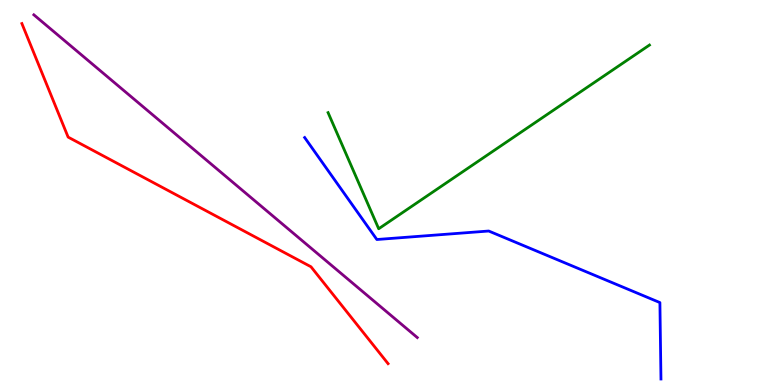[{'lines': ['blue', 'red'], 'intersections': []}, {'lines': ['green', 'red'], 'intersections': []}, {'lines': ['purple', 'red'], 'intersections': []}, {'lines': ['blue', 'green'], 'intersections': []}, {'lines': ['blue', 'purple'], 'intersections': []}, {'lines': ['green', 'purple'], 'intersections': []}]